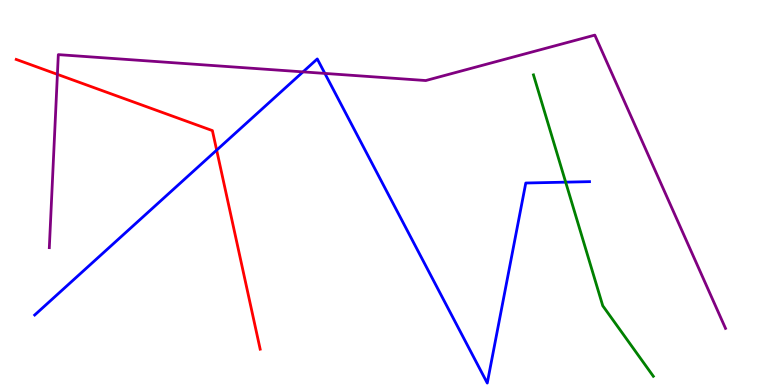[{'lines': ['blue', 'red'], 'intersections': [{'x': 2.8, 'y': 6.1}]}, {'lines': ['green', 'red'], 'intersections': []}, {'lines': ['purple', 'red'], 'intersections': [{'x': 0.741, 'y': 8.07}]}, {'lines': ['blue', 'green'], 'intersections': [{'x': 7.3, 'y': 5.27}]}, {'lines': ['blue', 'purple'], 'intersections': [{'x': 3.91, 'y': 8.13}, {'x': 4.19, 'y': 8.09}]}, {'lines': ['green', 'purple'], 'intersections': []}]